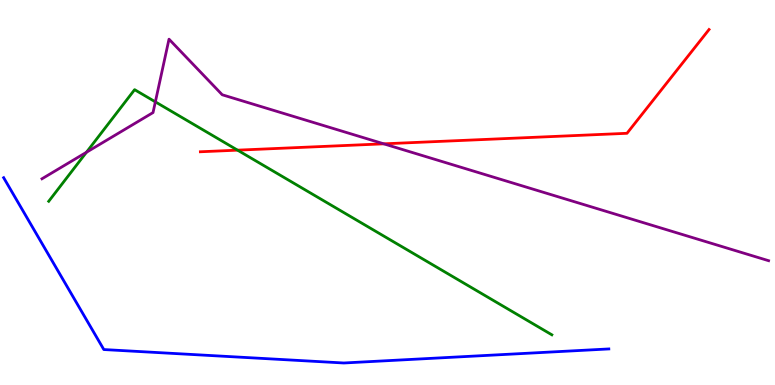[{'lines': ['blue', 'red'], 'intersections': []}, {'lines': ['green', 'red'], 'intersections': [{'x': 3.07, 'y': 6.1}]}, {'lines': ['purple', 'red'], 'intersections': [{'x': 4.95, 'y': 6.26}]}, {'lines': ['blue', 'green'], 'intersections': []}, {'lines': ['blue', 'purple'], 'intersections': []}, {'lines': ['green', 'purple'], 'intersections': [{'x': 1.12, 'y': 6.04}, {'x': 2.0, 'y': 7.35}]}]